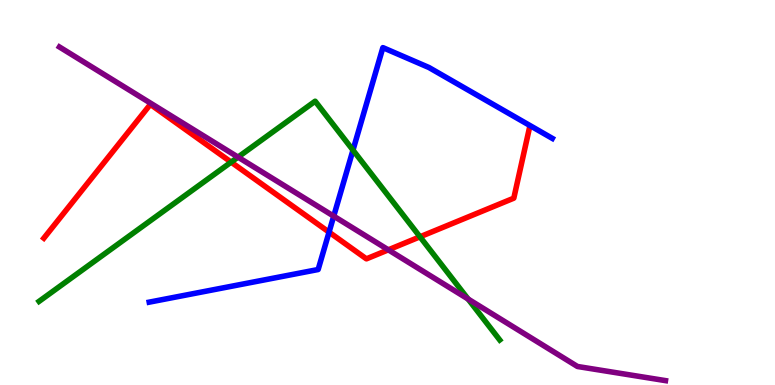[{'lines': ['blue', 'red'], 'intersections': [{'x': 4.25, 'y': 3.97}]}, {'lines': ['green', 'red'], 'intersections': [{'x': 2.98, 'y': 5.79}, {'x': 5.42, 'y': 3.85}]}, {'lines': ['purple', 'red'], 'intersections': [{'x': 5.01, 'y': 3.51}]}, {'lines': ['blue', 'green'], 'intersections': [{'x': 4.55, 'y': 6.1}]}, {'lines': ['blue', 'purple'], 'intersections': [{'x': 4.31, 'y': 4.39}]}, {'lines': ['green', 'purple'], 'intersections': [{'x': 3.07, 'y': 5.92}, {'x': 6.04, 'y': 2.23}]}]